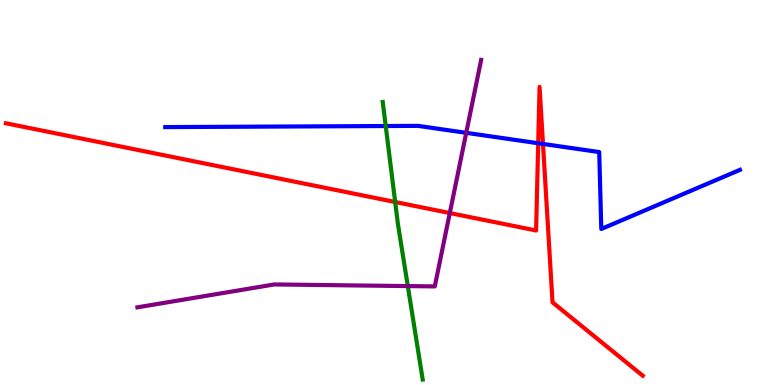[{'lines': ['blue', 'red'], 'intersections': [{'x': 6.94, 'y': 6.28}, {'x': 7.01, 'y': 6.26}]}, {'lines': ['green', 'red'], 'intersections': [{'x': 5.1, 'y': 4.75}]}, {'lines': ['purple', 'red'], 'intersections': [{'x': 5.8, 'y': 4.47}]}, {'lines': ['blue', 'green'], 'intersections': [{'x': 4.98, 'y': 6.73}]}, {'lines': ['blue', 'purple'], 'intersections': [{'x': 6.02, 'y': 6.55}]}, {'lines': ['green', 'purple'], 'intersections': [{'x': 5.26, 'y': 2.57}]}]